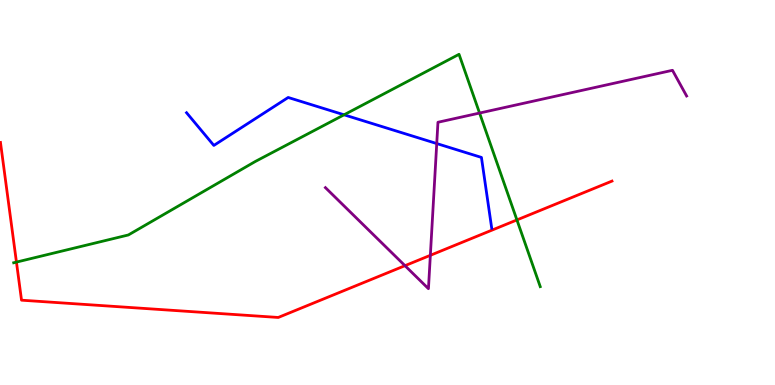[{'lines': ['blue', 'red'], 'intersections': []}, {'lines': ['green', 'red'], 'intersections': [{'x': 0.212, 'y': 3.19}, {'x': 6.67, 'y': 4.29}]}, {'lines': ['purple', 'red'], 'intersections': [{'x': 5.23, 'y': 3.1}, {'x': 5.55, 'y': 3.37}]}, {'lines': ['blue', 'green'], 'intersections': [{'x': 4.44, 'y': 7.02}]}, {'lines': ['blue', 'purple'], 'intersections': [{'x': 5.64, 'y': 6.27}]}, {'lines': ['green', 'purple'], 'intersections': [{'x': 6.19, 'y': 7.06}]}]